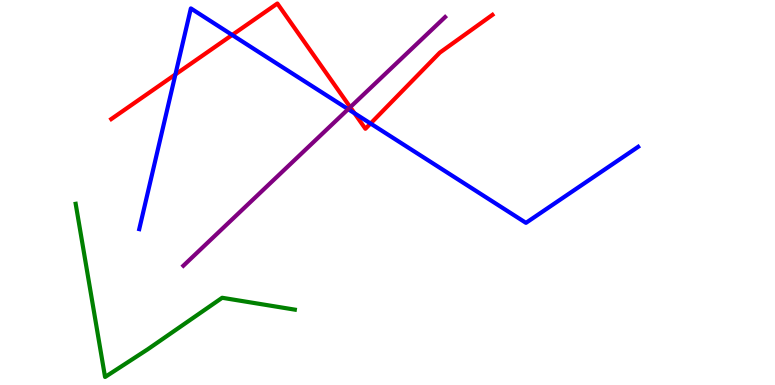[{'lines': ['blue', 'red'], 'intersections': [{'x': 2.26, 'y': 8.07}, {'x': 3.0, 'y': 9.09}, {'x': 4.57, 'y': 7.06}, {'x': 4.78, 'y': 6.79}]}, {'lines': ['green', 'red'], 'intersections': []}, {'lines': ['purple', 'red'], 'intersections': [{'x': 4.52, 'y': 7.22}]}, {'lines': ['blue', 'green'], 'intersections': []}, {'lines': ['blue', 'purple'], 'intersections': [{'x': 4.49, 'y': 7.16}]}, {'lines': ['green', 'purple'], 'intersections': []}]